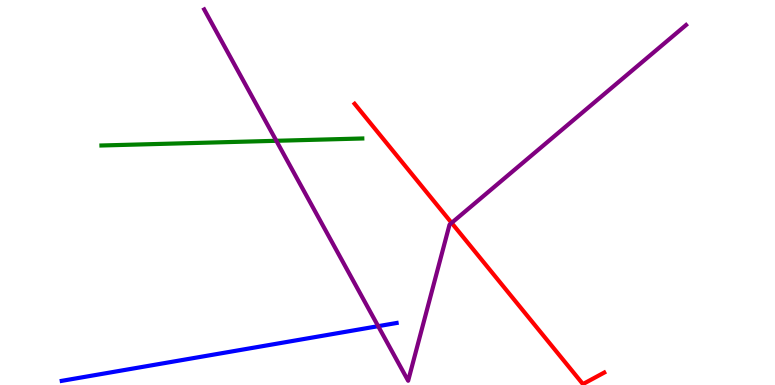[{'lines': ['blue', 'red'], 'intersections': []}, {'lines': ['green', 'red'], 'intersections': []}, {'lines': ['purple', 'red'], 'intersections': [{'x': 5.83, 'y': 4.21}]}, {'lines': ['blue', 'green'], 'intersections': []}, {'lines': ['blue', 'purple'], 'intersections': [{'x': 4.88, 'y': 1.53}]}, {'lines': ['green', 'purple'], 'intersections': [{'x': 3.57, 'y': 6.34}]}]